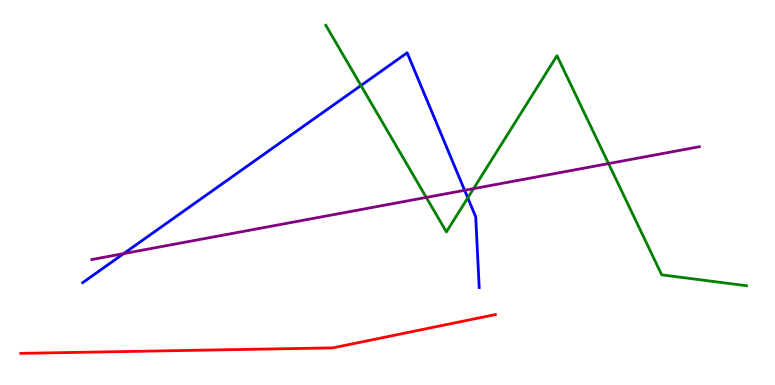[{'lines': ['blue', 'red'], 'intersections': []}, {'lines': ['green', 'red'], 'intersections': []}, {'lines': ['purple', 'red'], 'intersections': []}, {'lines': ['blue', 'green'], 'intersections': [{'x': 4.66, 'y': 7.78}, {'x': 6.04, 'y': 4.86}]}, {'lines': ['blue', 'purple'], 'intersections': [{'x': 1.6, 'y': 3.41}, {'x': 6.0, 'y': 5.06}]}, {'lines': ['green', 'purple'], 'intersections': [{'x': 5.5, 'y': 4.87}, {'x': 6.11, 'y': 5.1}, {'x': 7.85, 'y': 5.75}]}]